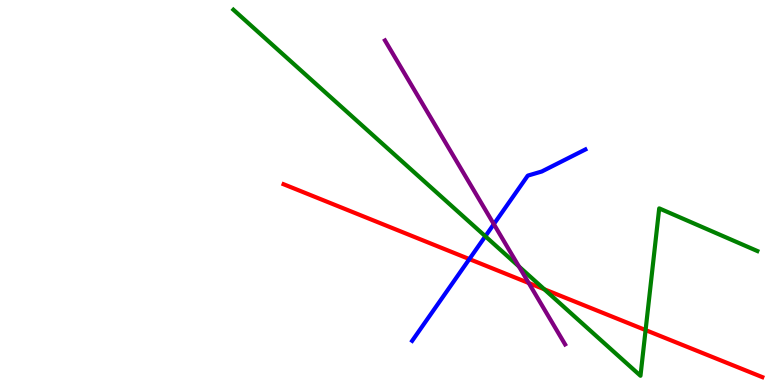[{'lines': ['blue', 'red'], 'intersections': [{'x': 6.06, 'y': 3.27}]}, {'lines': ['green', 'red'], 'intersections': [{'x': 7.02, 'y': 2.49}, {'x': 8.33, 'y': 1.43}]}, {'lines': ['purple', 'red'], 'intersections': [{'x': 6.82, 'y': 2.65}]}, {'lines': ['blue', 'green'], 'intersections': [{'x': 6.26, 'y': 3.86}]}, {'lines': ['blue', 'purple'], 'intersections': [{'x': 6.37, 'y': 4.18}]}, {'lines': ['green', 'purple'], 'intersections': [{'x': 6.7, 'y': 3.08}]}]